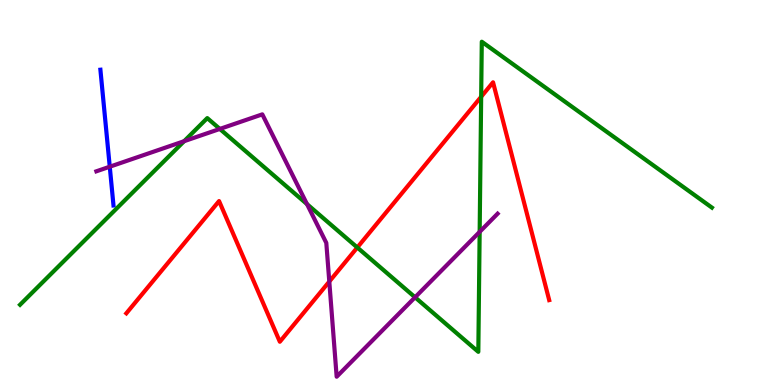[{'lines': ['blue', 'red'], 'intersections': []}, {'lines': ['green', 'red'], 'intersections': [{'x': 4.61, 'y': 3.57}, {'x': 6.21, 'y': 7.49}]}, {'lines': ['purple', 'red'], 'intersections': [{'x': 4.25, 'y': 2.69}]}, {'lines': ['blue', 'green'], 'intersections': []}, {'lines': ['blue', 'purple'], 'intersections': [{'x': 1.42, 'y': 5.67}]}, {'lines': ['green', 'purple'], 'intersections': [{'x': 2.38, 'y': 6.33}, {'x': 2.84, 'y': 6.65}, {'x': 3.96, 'y': 4.7}, {'x': 5.36, 'y': 2.28}, {'x': 6.19, 'y': 3.98}]}]